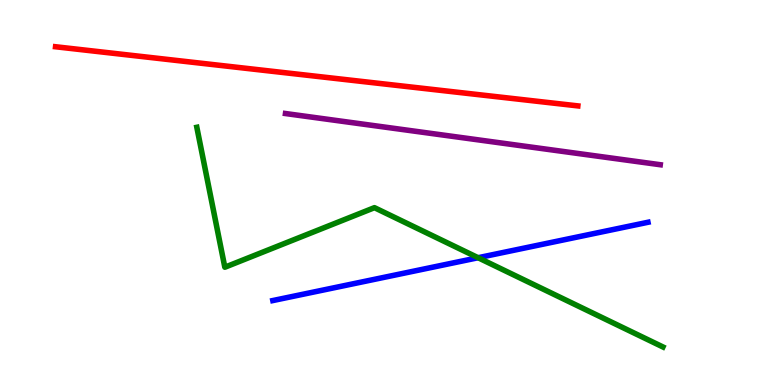[{'lines': ['blue', 'red'], 'intersections': []}, {'lines': ['green', 'red'], 'intersections': []}, {'lines': ['purple', 'red'], 'intersections': []}, {'lines': ['blue', 'green'], 'intersections': [{'x': 6.17, 'y': 3.31}]}, {'lines': ['blue', 'purple'], 'intersections': []}, {'lines': ['green', 'purple'], 'intersections': []}]